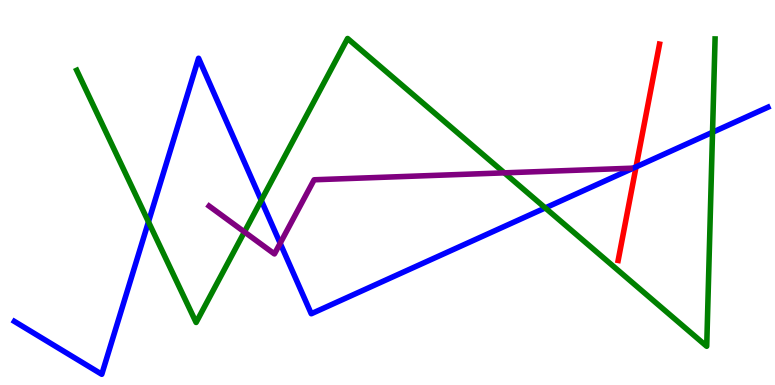[{'lines': ['blue', 'red'], 'intersections': [{'x': 8.21, 'y': 5.67}]}, {'lines': ['green', 'red'], 'intersections': []}, {'lines': ['purple', 'red'], 'intersections': []}, {'lines': ['blue', 'green'], 'intersections': [{'x': 1.92, 'y': 4.24}, {'x': 3.37, 'y': 4.8}, {'x': 7.04, 'y': 4.6}, {'x': 9.19, 'y': 6.56}]}, {'lines': ['blue', 'purple'], 'intersections': [{'x': 3.62, 'y': 3.68}]}, {'lines': ['green', 'purple'], 'intersections': [{'x': 3.15, 'y': 3.98}, {'x': 6.51, 'y': 5.51}]}]